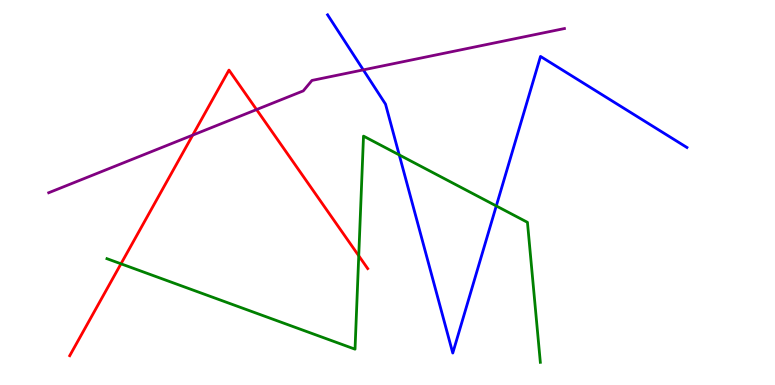[{'lines': ['blue', 'red'], 'intersections': []}, {'lines': ['green', 'red'], 'intersections': [{'x': 1.56, 'y': 3.15}, {'x': 4.63, 'y': 3.36}]}, {'lines': ['purple', 'red'], 'intersections': [{'x': 2.49, 'y': 6.49}, {'x': 3.31, 'y': 7.15}]}, {'lines': ['blue', 'green'], 'intersections': [{'x': 5.15, 'y': 5.98}, {'x': 6.4, 'y': 4.65}]}, {'lines': ['blue', 'purple'], 'intersections': [{'x': 4.69, 'y': 8.18}]}, {'lines': ['green', 'purple'], 'intersections': []}]